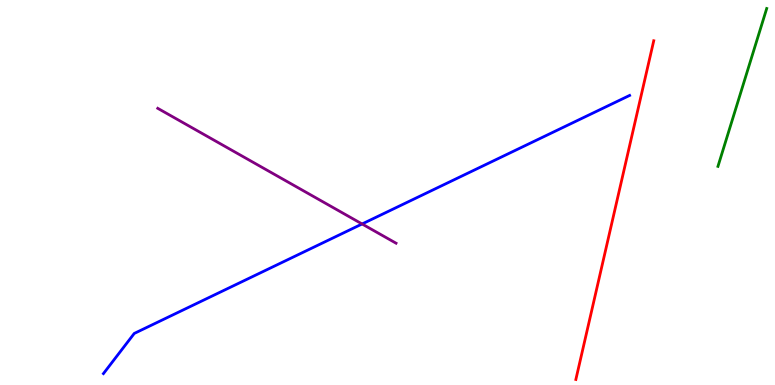[{'lines': ['blue', 'red'], 'intersections': []}, {'lines': ['green', 'red'], 'intersections': []}, {'lines': ['purple', 'red'], 'intersections': []}, {'lines': ['blue', 'green'], 'intersections': []}, {'lines': ['blue', 'purple'], 'intersections': [{'x': 4.67, 'y': 4.18}]}, {'lines': ['green', 'purple'], 'intersections': []}]